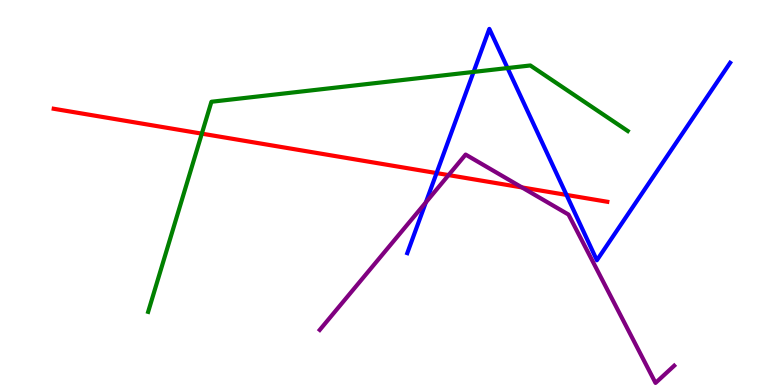[{'lines': ['blue', 'red'], 'intersections': [{'x': 5.63, 'y': 5.5}, {'x': 7.31, 'y': 4.94}]}, {'lines': ['green', 'red'], 'intersections': [{'x': 2.6, 'y': 6.53}]}, {'lines': ['purple', 'red'], 'intersections': [{'x': 5.79, 'y': 5.45}, {'x': 6.74, 'y': 5.13}]}, {'lines': ['blue', 'green'], 'intersections': [{'x': 6.11, 'y': 8.13}, {'x': 6.55, 'y': 8.23}]}, {'lines': ['blue', 'purple'], 'intersections': [{'x': 5.49, 'y': 4.74}]}, {'lines': ['green', 'purple'], 'intersections': []}]